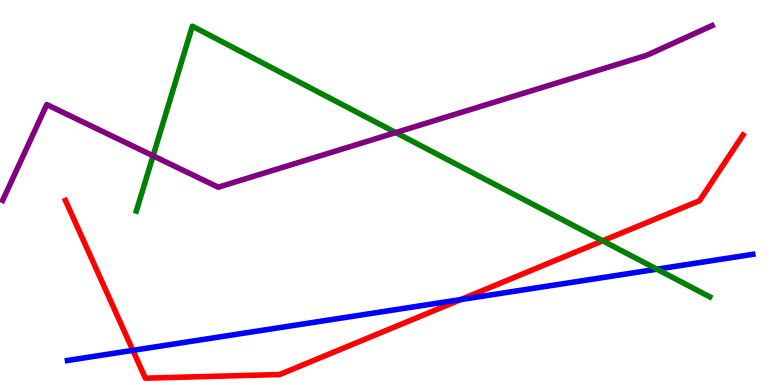[{'lines': ['blue', 'red'], 'intersections': [{'x': 1.71, 'y': 0.9}, {'x': 5.95, 'y': 2.22}]}, {'lines': ['green', 'red'], 'intersections': [{'x': 7.78, 'y': 3.74}]}, {'lines': ['purple', 'red'], 'intersections': []}, {'lines': ['blue', 'green'], 'intersections': [{'x': 8.48, 'y': 3.01}]}, {'lines': ['blue', 'purple'], 'intersections': []}, {'lines': ['green', 'purple'], 'intersections': [{'x': 1.98, 'y': 5.95}, {'x': 5.11, 'y': 6.56}]}]